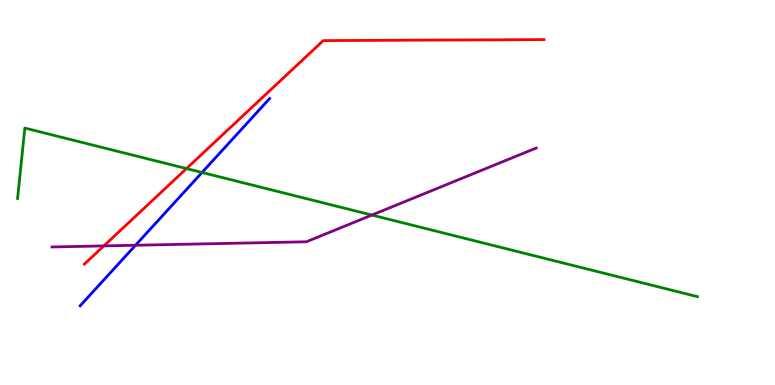[{'lines': ['blue', 'red'], 'intersections': []}, {'lines': ['green', 'red'], 'intersections': [{'x': 2.41, 'y': 5.62}]}, {'lines': ['purple', 'red'], 'intersections': [{'x': 1.34, 'y': 3.61}]}, {'lines': ['blue', 'green'], 'intersections': [{'x': 2.61, 'y': 5.52}]}, {'lines': ['blue', 'purple'], 'intersections': [{'x': 1.75, 'y': 3.63}]}, {'lines': ['green', 'purple'], 'intersections': [{'x': 4.8, 'y': 4.41}]}]